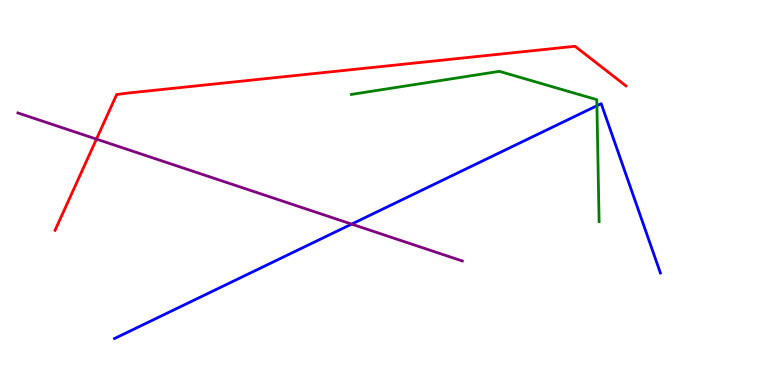[{'lines': ['blue', 'red'], 'intersections': []}, {'lines': ['green', 'red'], 'intersections': []}, {'lines': ['purple', 'red'], 'intersections': [{'x': 1.24, 'y': 6.39}]}, {'lines': ['blue', 'green'], 'intersections': [{'x': 7.7, 'y': 7.25}]}, {'lines': ['blue', 'purple'], 'intersections': [{'x': 4.54, 'y': 4.18}]}, {'lines': ['green', 'purple'], 'intersections': []}]